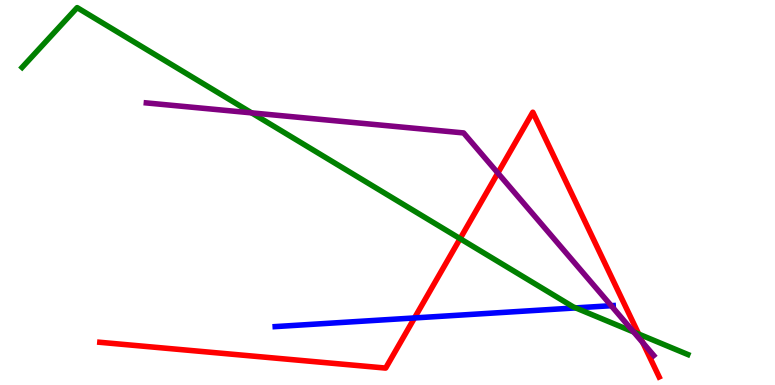[{'lines': ['blue', 'red'], 'intersections': [{'x': 5.35, 'y': 1.74}]}, {'lines': ['green', 'red'], 'intersections': [{'x': 5.94, 'y': 3.8}, {'x': 8.24, 'y': 1.32}]}, {'lines': ['purple', 'red'], 'intersections': [{'x': 6.42, 'y': 5.51}, {'x': 8.29, 'y': 1.1}]}, {'lines': ['blue', 'green'], 'intersections': [{'x': 7.43, 'y': 2.0}]}, {'lines': ['blue', 'purple'], 'intersections': [{'x': 7.89, 'y': 2.06}]}, {'lines': ['green', 'purple'], 'intersections': [{'x': 3.25, 'y': 7.07}, {'x': 8.18, 'y': 1.38}]}]